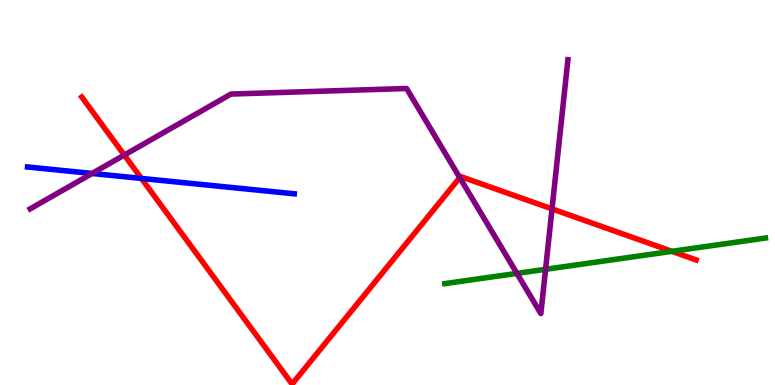[{'lines': ['blue', 'red'], 'intersections': [{'x': 1.82, 'y': 5.37}]}, {'lines': ['green', 'red'], 'intersections': [{'x': 8.67, 'y': 3.47}]}, {'lines': ['purple', 'red'], 'intersections': [{'x': 1.6, 'y': 5.97}, {'x': 5.93, 'y': 5.39}, {'x': 7.12, 'y': 4.57}]}, {'lines': ['blue', 'green'], 'intersections': []}, {'lines': ['blue', 'purple'], 'intersections': [{'x': 1.19, 'y': 5.49}]}, {'lines': ['green', 'purple'], 'intersections': [{'x': 6.67, 'y': 2.9}, {'x': 7.04, 'y': 3.01}]}]